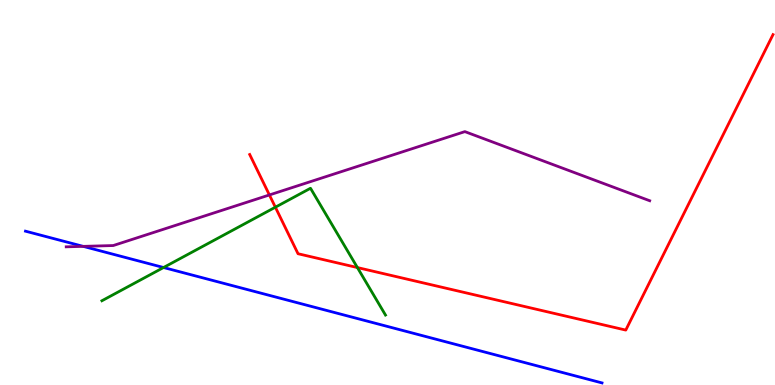[{'lines': ['blue', 'red'], 'intersections': []}, {'lines': ['green', 'red'], 'intersections': [{'x': 3.55, 'y': 4.62}, {'x': 4.61, 'y': 3.05}]}, {'lines': ['purple', 'red'], 'intersections': [{'x': 3.48, 'y': 4.94}]}, {'lines': ['blue', 'green'], 'intersections': [{'x': 2.11, 'y': 3.05}]}, {'lines': ['blue', 'purple'], 'intersections': [{'x': 1.07, 'y': 3.6}]}, {'lines': ['green', 'purple'], 'intersections': []}]